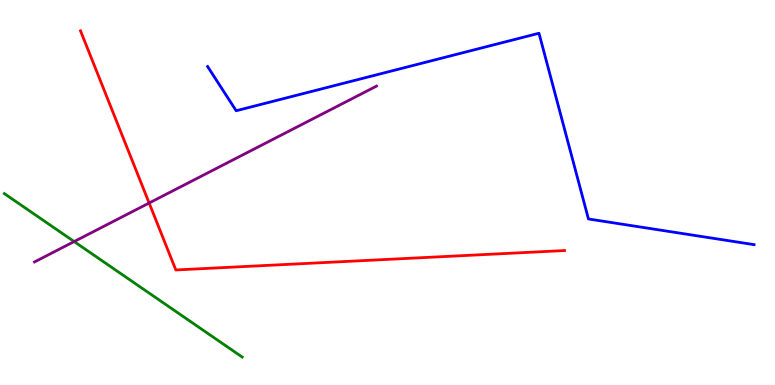[{'lines': ['blue', 'red'], 'intersections': []}, {'lines': ['green', 'red'], 'intersections': []}, {'lines': ['purple', 'red'], 'intersections': [{'x': 1.92, 'y': 4.73}]}, {'lines': ['blue', 'green'], 'intersections': []}, {'lines': ['blue', 'purple'], 'intersections': []}, {'lines': ['green', 'purple'], 'intersections': [{'x': 0.957, 'y': 3.73}]}]